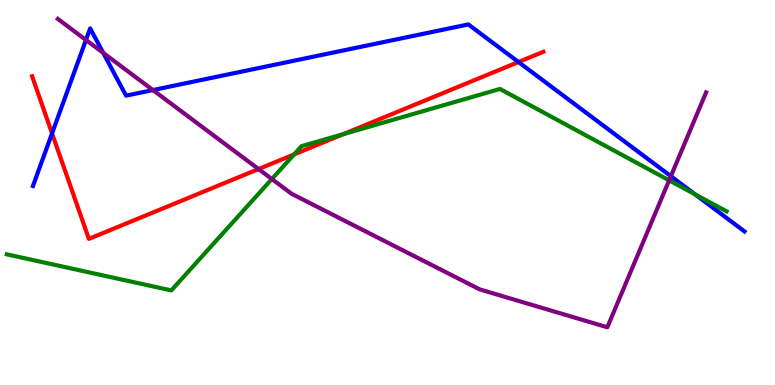[{'lines': ['blue', 'red'], 'intersections': [{'x': 0.672, 'y': 6.54}, {'x': 6.69, 'y': 8.39}]}, {'lines': ['green', 'red'], 'intersections': [{'x': 3.79, 'y': 5.99}, {'x': 4.43, 'y': 6.52}]}, {'lines': ['purple', 'red'], 'intersections': [{'x': 3.34, 'y': 5.61}]}, {'lines': ['blue', 'green'], 'intersections': [{'x': 8.97, 'y': 4.95}]}, {'lines': ['blue', 'purple'], 'intersections': [{'x': 1.11, 'y': 8.96}, {'x': 1.33, 'y': 8.63}, {'x': 1.97, 'y': 7.66}, {'x': 8.66, 'y': 5.42}]}, {'lines': ['green', 'purple'], 'intersections': [{'x': 3.51, 'y': 5.35}, {'x': 8.63, 'y': 5.32}]}]